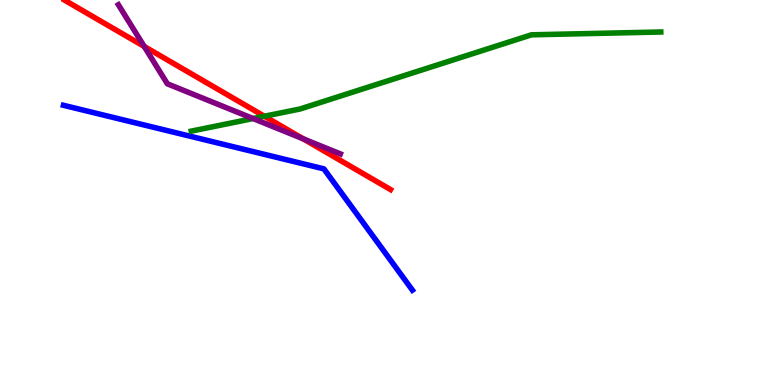[{'lines': ['blue', 'red'], 'intersections': []}, {'lines': ['green', 'red'], 'intersections': [{'x': 3.41, 'y': 6.98}]}, {'lines': ['purple', 'red'], 'intersections': [{'x': 1.86, 'y': 8.79}, {'x': 3.91, 'y': 6.39}]}, {'lines': ['blue', 'green'], 'intersections': []}, {'lines': ['blue', 'purple'], 'intersections': []}, {'lines': ['green', 'purple'], 'intersections': [{'x': 3.27, 'y': 6.92}]}]